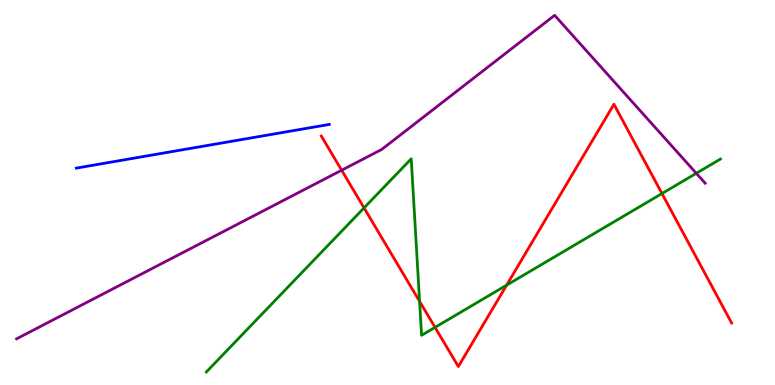[{'lines': ['blue', 'red'], 'intersections': []}, {'lines': ['green', 'red'], 'intersections': [{'x': 4.7, 'y': 4.6}, {'x': 5.41, 'y': 2.17}, {'x': 5.61, 'y': 1.5}, {'x': 6.54, 'y': 2.59}, {'x': 8.54, 'y': 4.97}]}, {'lines': ['purple', 'red'], 'intersections': [{'x': 4.41, 'y': 5.58}]}, {'lines': ['blue', 'green'], 'intersections': []}, {'lines': ['blue', 'purple'], 'intersections': []}, {'lines': ['green', 'purple'], 'intersections': [{'x': 8.98, 'y': 5.5}]}]